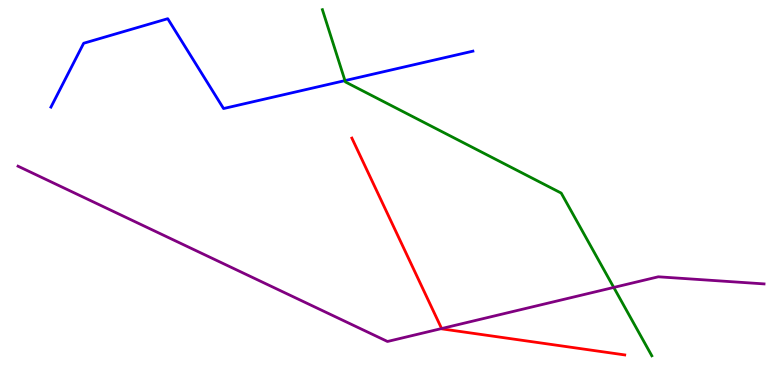[{'lines': ['blue', 'red'], 'intersections': []}, {'lines': ['green', 'red'], 'intersections': []}, {'lines': ['purple', 'red'], 'intersections': [{'x': 5.7, 'y': 1.47}]}, {'lines': ['blue', 'green'], 'intersections': [{'x': 4.45, 'y': 7.91}]}, {'lines': ['blue', 'purple'], 'intersections': []}, {'lines': ['green', 'purple'], 'intersections': [{'x': 7.92, 'y': 2.53}]}]